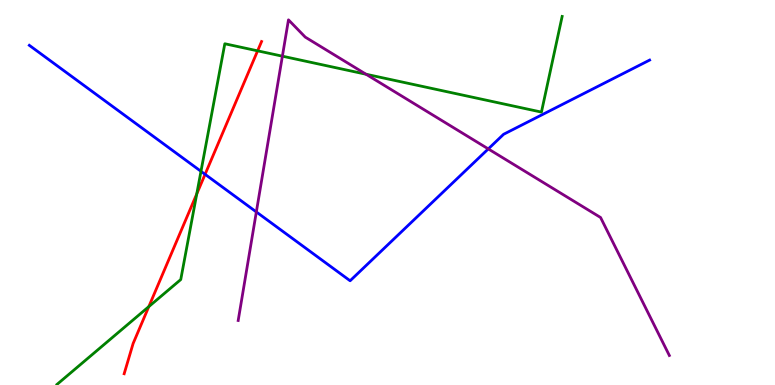[{'lines': ['blue', 'red'], 'intersections': [{'x': 2.65, 'y': 5.47}]}, {'lines': ['green', 'red'], 'intersections': [{'x': 1.92, 'y': 2.04}, {'x': 2.54, 'y': 4.96}, {'x': 3.32, 'y': 8.68}]}, {'lines': ['purple', 'red'], 'intersections': []}, {'lines': ['blue', 'green'], 'intersections': [{'x': 2.59, 'y': 5.55}]}, {'lines': ['blue', 'purple'], 'intersections': [{'x': 3.31, 'y': 4.5}, {'x': 6.3, 'y': 6.13}]}, {'lines': ['green', 'purple'], 'intersections': [{'x': 3.64, 'y': 8.54}, {'x': 4.72, 'y': 8.07}]}]